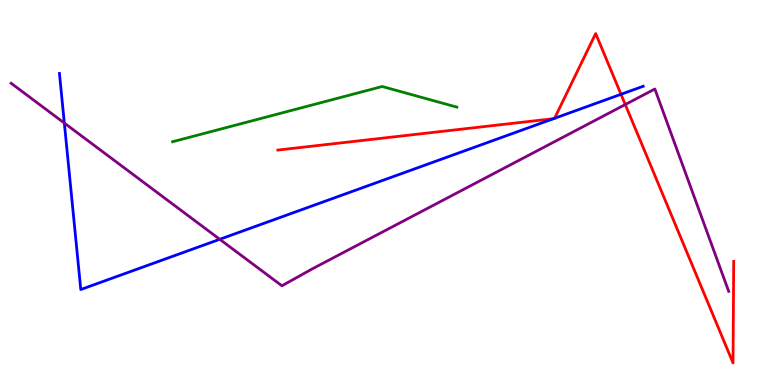[{'lines': ['blue', 'red'], 'intersections': [{'x': 7.14, 'y': 6.92}, {'x': 7.16, 'y': 6.93}, {'x': 8.01, 'y': 7.55}]}, {'lines': ['green', 'red'], 'intersections': []}, {'lines': ['purple', 'red'], 'intersections': [{'x': 8.07, 'y': 7.28}]}, {'lines': ['blue', 'green'], 'intersections': []}, {'lines': ['blue', 'purple'], 'intersections': [{'x': 0.83, 'y': 6.8}, {'x': 2.84, 'y': 3.78}]}, {'lines': ['green', 'purple'], 'intersections': []}]